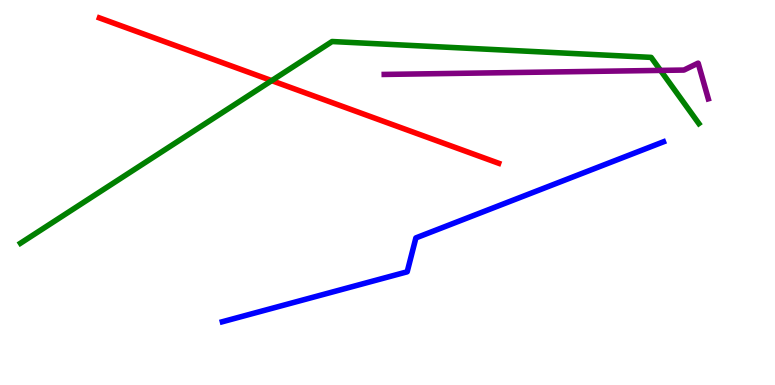[{'lines': ['blue', 'red'], 'intersections': []}, {'lines': ['green', 'red'], 'intersections': [{'x': 3.51, 'y': 7.91}]}, {'lines': ['purple', 'red'], 'intersections': []}, {'lines': ['blue', 'green'], 'intersections': []}, {'lines': ['blue', 'purple'], 'intersections': []}, {'lines': ['green', 'purple'], 'intersections': [{'x': 8.52, 'y': 8.17}]}]